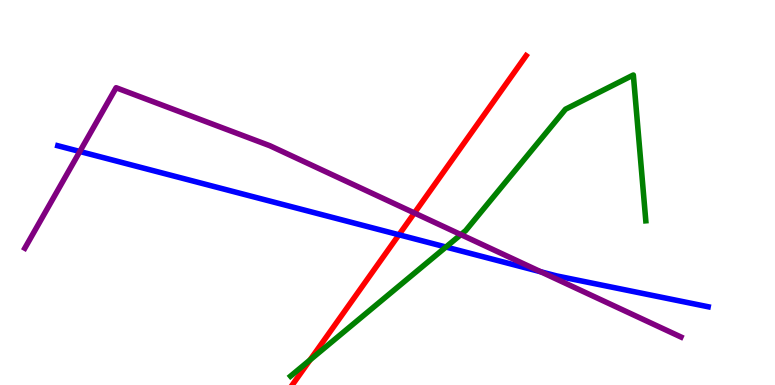[{'lines': ['blue', 'red'], 'intersections': [{'x': 5.15, 'y': 3.9}]}, {'lines': ['green', 'red'], 'intersections': [{'x': 4.0, 'y': 0.651}]}, {'lines': ['purple', 'red'], 'intersections': [{'x': 5.35, 'y': 4.47}]}, {'lines': ['blue', 'green'], 'intersections': [{'x': 5.75, 'y': 3.58}]}, {'lines': ['blue', 'purple'], 'intersections': [{'x': 1.03, 'y': 6.07}, {'x': 6.98, 'y': 2.94}]}, {'lines': ['green', 'purple'], 'intersections': [{'x': 5.95, 'y': 3.91}]}]